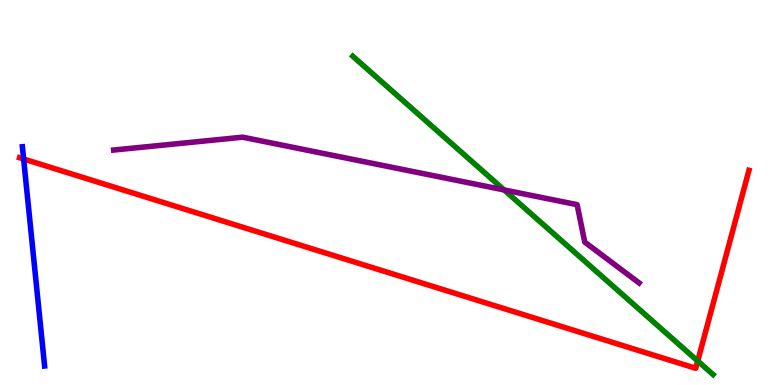[{'lines': ['blue', 'red'], 'intersections': [{'x': 0.305, 'y': 5.87}]}, {'lines': ['green', 'red'], 'intersections': [{'x': 9.0, 'y': 0.623}]}, {'lines': ['purple', 'red'], 'intersections': []}, {'lines': ['blue', 'green'], 'intersections': []}, {'lines': ['blue', 'purple'], 'intersections': []}, {'lines': ['green', 'purple'], 'intersections': [{'x': 6.5, 'y': 5.07}]}]